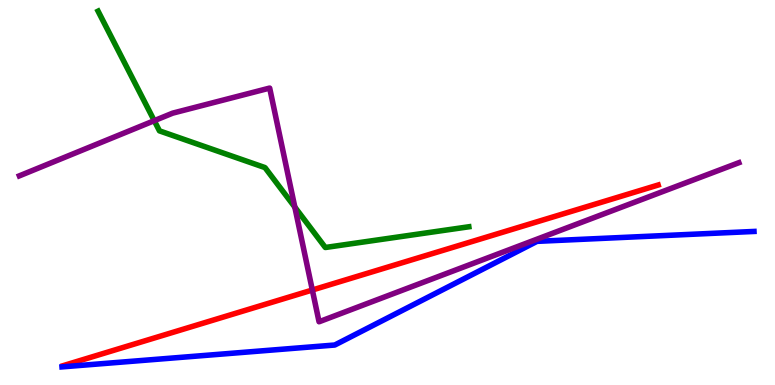[{'lines': ['blue', 'red'], 'intersections': []}, {'lines': ['green', 'red'], 'intersections': []}, {'lines': ['purple', 'red'], 'intersections': [{'x': 4.03, 'y': 2.47}]}, {'lines': ['blue', 'green'], 'intersections': []}, {'lines': ['blue', 'purple'], 'intersections': []}, {'lines': ['green', 'purple'], 'intersections': [{'x': 1.99, 'y': 6.87}, {'x': 3.8, 'y': 4.62}]}]